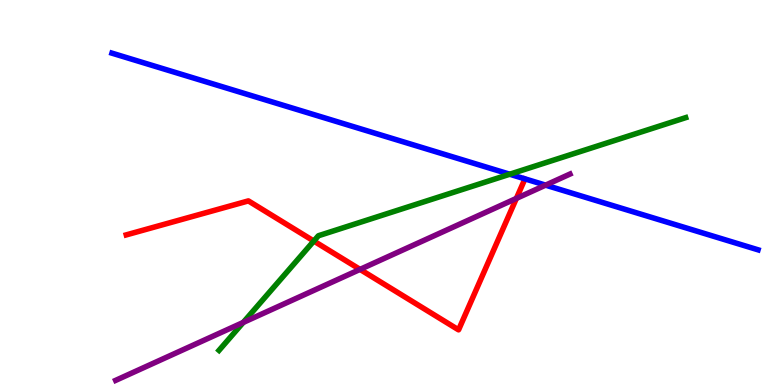[{'lines': ['blue', 'red'], 'intersections': []}, {'lines': ['green', 'red'], 'intersections': [{'x': 4.05, 'y': 3.74}]}, {'lines': ['purple', 'red'], 'intersections': [{'x': 4.65, 'y': 3.0}, {'x': 6.66, 'y': 4.85}]}, {'lines': ['blue', 'green'], 'intersections': [{'x': 6.58, 'y': 5.47}]}, {'lines': ['blue', 'purple'], 'intersections': [{'x': 7.04, 'y': 5.19}]}, {'lines': ['green', 'purple'], 'intersections': [{'x': 3.14, 'y': 1.63}]}]